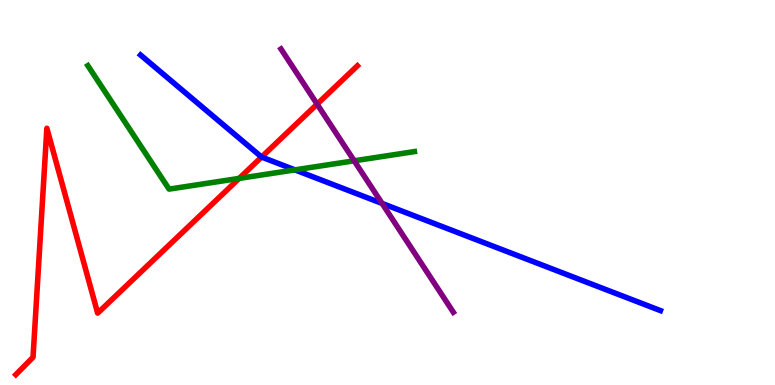[{'lines': ['blue', 'red'], 'intersections': [{'x': 3.38, 'y': 5.92}]}, {'lines': ['green', 'red'], 'intersections': [{'x': 3.09, 'y': 5.37}]}, {'lines': ['purple', 'red'], 'intersections': [{'x': 4.09, 'y': 7.29}]}, {'lines': ['blue', 'green'], 'intersections': [{'x': 3.81, 'y': 5.59}]}, {'lines': ['blue', 'purple'], 'intersections': [{'x': 4.93, 'y': 4.72}]}, {'lines': ['green', 'purple'], 'intersections': [{'x': 4.57, 'y': 5.82}]}]